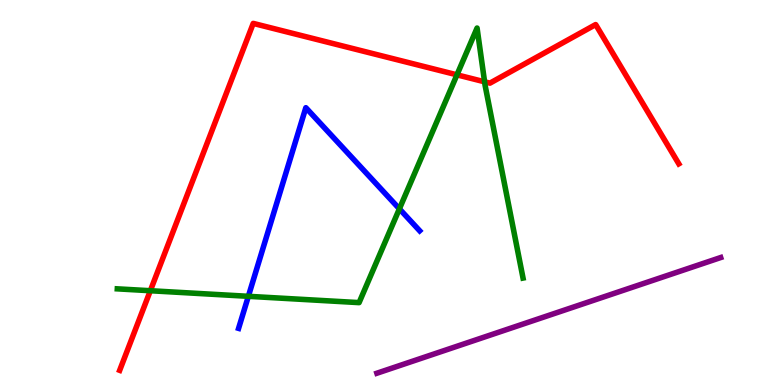[{'lines': ['blue', 'red'], 'intersections': []}, {'lines': ['green', 'red'], 'intersections': [{'x': 1.94, 'y': 2.45}, {'x': 5.9, 'y': 8.06}, {'x': 6.25, 'y': 7.88}]}, {'lines': ['purple', 'red'], 'intersections': []}, {'lines': ['blue', 'green'], 'intersections': [{'x': 3.2, 'y': 2.3}, {'x': 5.15, 'y': 4.58}]}, {'lines': ['blue', 'purple'], 'intersections': []}, {'lines': ['green', 'purple'], 'intersections': []}]